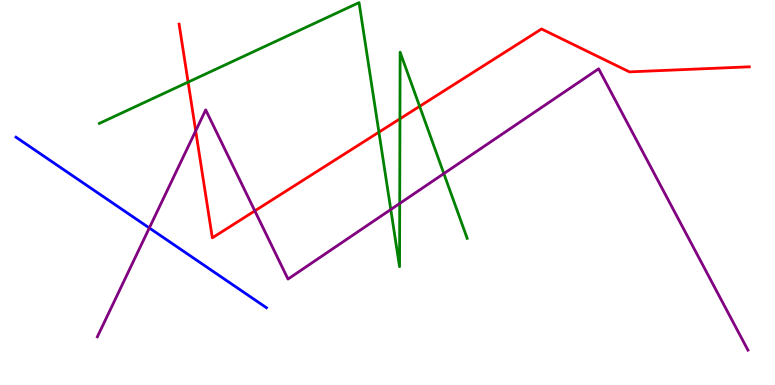[{'lines': ['blue', 'red'], 'intersections': []}, {'lines': ['green', 'red'], 'intersections': [{'x': 2.43, 'y': 7.87}, {'x': 4.89, 'y': 6.57}, {'x': 5.16, 'y': 6.91}, {'x': 5.41, 'y': 7.24}]}, {'lines': ['purple', 'red'], 'intersections': [{'x': 2.53, 'y': 6.6}, {'x': 3.29, 'y': 4.52}]}, {'lines': ['blue', 'green'], 'intersections': []}, {'lines': ['blue', 'purple'], 'intersections': [{'x': 1.93, 'y': 4.08}]}, {'lines': ['green', 'purple'], 'intersections': [{'x': 5.04, 'y': 4.56}, {'x': 5.16, 'y': 4.72}, {'x': 5.73, 'y': 5.49}]}]